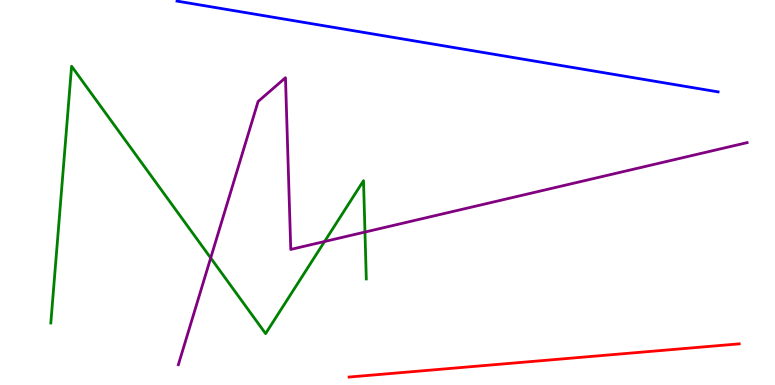[{'lines': ['blue', 'red'], 'intersections': []}, {'lines': ['green', 'red'], 'intersections': []}, {'lines': ['purple', 'red'], 'intersections': []}, {'lines': ['blue', 'green'], 'intersections': []}, {'lines': ['blue', 'purple'], 'intersections': []}, {'lines': ['green', 'purple'], 'intersections': [{'x': 2.72, 'y': 3.3}, {'x': 4.19, 'y': 3.73}, {'x': 4.71, 'y': 3.97}]}]